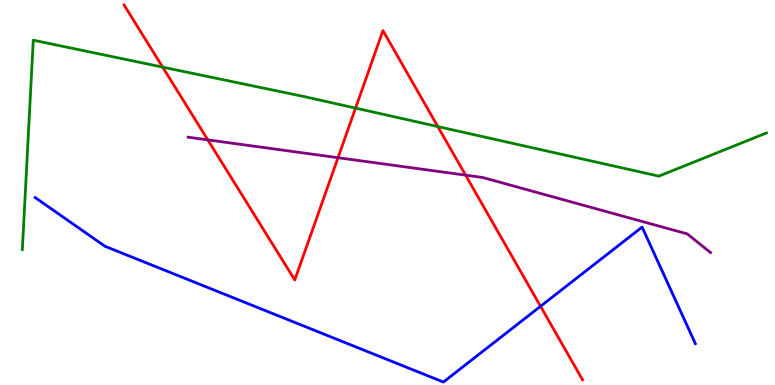[{'lines': ['blue', 'red'], 'intersections': [{'x': 6.97, 'y': 2.04}]}, {'lines': ['green', 'red'], 'intersections': [{'x': 2.1, 'y': 8.26}, {'x': 4.59, 'y': 7.19}, {'x': 5.65, 'y': 6.71}]}, {'lines': ['purple', 'red'], 'intersections': [{'x': 2.68, 'y': 6.37}, {'x': 4.36, 'y': 5.9}, {'x': 6.01, 'y': 5.45}]}, {'lines': ['blue', 'green'], 'intersections': []}, {'lines': ['blue', 'purple'], 'intersections': []}, {'lines': ['green', 'purple'], 'intersections': []}]